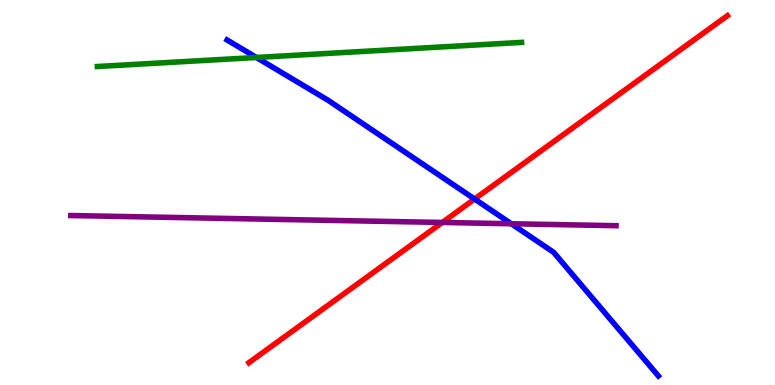[{'lines': ['blue', 'red'], 'intersections': [{'x': 6.12, 'y': 4.83}]}, {'lines': ['green', 'red'], 'intersections': []}, {'lines': ['purple', 'red'], 'intersections': [{'x': 5.71, 'y': 4.22}]}, {'lines': ['blue', 'green'], 'intersections': [{'x': 3.31, 'y': 8.51}]}, {'lines': ['blue', 'purple'], 'intersections': [{'x': 6.6, 'y': 4.19}]}, {'lines': ['green', 'purple'], 'intersections': []}]